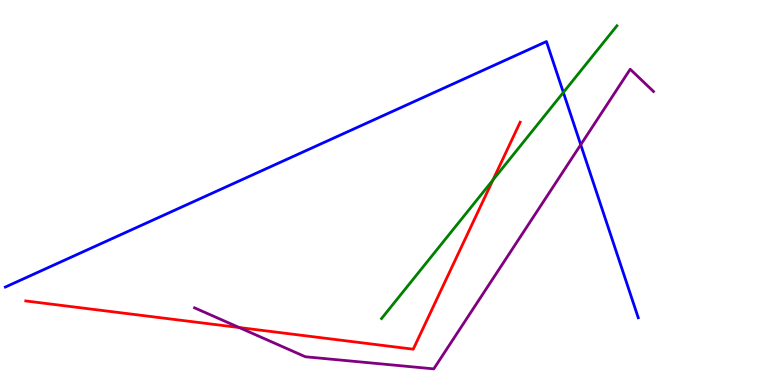[{'lines': ['blue', 'red'], 'intersections': []}, {'lines': ['green', 'red'], 'intersections': [{'x': 6.36, 'y': 5.32}]}, {'lines': ['purple', 'red'], 'intersections': [{'x': 3.09, 'y': 1.49}]}, {'lines': ['blue', 'green'], 'intersections': [{'x': 7.27, 'y': 7.6}]}, {'lines': ['blue', 'purple'], 'intersections': [{'x': 7.49, 'y': 6.24}]}, {'lines': ['green', 'purple'], 'intersections': []}]